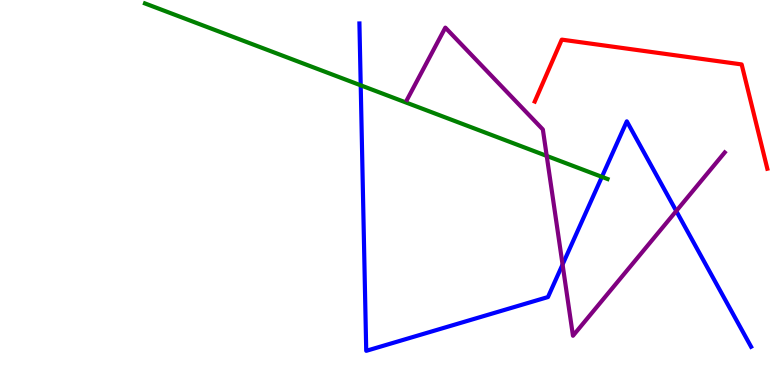[{'lines': ['blue', 'red'], 'intersections': []}, {'lines': ['green', 'red'], 'intersections': []}, {'lines': ['purple', 'red'], 'intersections': []}, {'lines': ['blue', 'green'], 'intersections': [{'x': 4.65, 'y': 7.78}, {'x': 7.77, 'y': 5.41}]}, {'lines': ['blue', 'purple'], 'intersections': [{'x': 7.26, 'y': 3.13}, {'x': 8.73, 'y': 4.52}]}, {'lines': ['green', 'purple'], 'intersections': [{'x': 7.05, 'y': 5.95}]}]